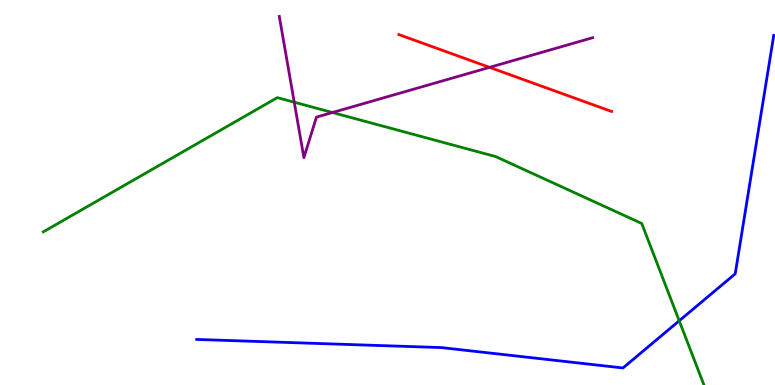[{'lines': ['blue', 'red'], 'intersections': []}, {'lines': ['green', 'red'], 'intersections': []}, {'lines': ['purple', 'red'], 'intersections': [{'x': 6.32, 'y': 8.25}]}, {'lines': ['blue', 'green'], 'intersections': [{'x': 8.76, 'y': 1.67}]}, {'lines': ['blue', 'purple'], 'intersections': []}, {'lines': ['green', 'purple'], 'intersections': [{'x': 3.8, 'y': 7.35}, {'x': 4.29, 'y': 7.08}]}]